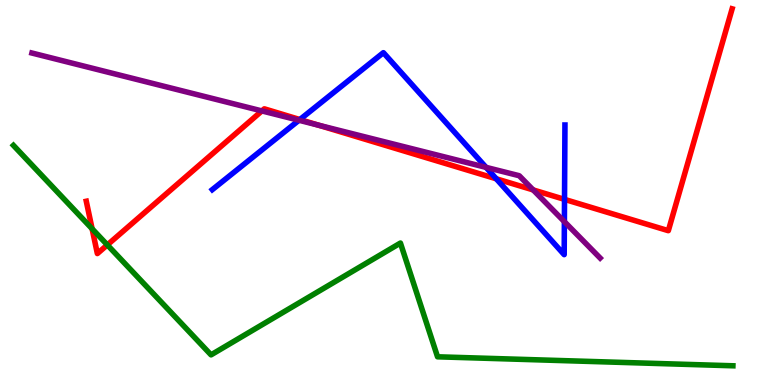[{'lines': ['blue', 'red'], 'intersections': [{'x': 3.87, 'y': 6.89}, {'x': 6.4, 'y': 5.36}, {'x': 7.28, 'y': 4.82}]}, {'lines': ['green', 'red'], 'intersections': [{'x': 1.19, 'y': 4.06}, {'x': 1.38, 'y': 3.64}]}, {'lines': ['purple', 'red'], 'intersections': [{'x': 3.38, 'y': 7.12}, {'x': 4.11, 'y': 6.75}, {'x': 6.88, 'y': 5.07}]}, {'lines': ['blue', 'green'], 'intersections': []}, {'lines': ['blue', 'purple'], 'intersections': [{'x': 3.86, 'y': 6.88}, {'x': 6.27, 'y': 5.65}, {'x': 7.28, 'y': 4.24}]}, {'lines': ['green', 'purple'], 'intersections': []}]